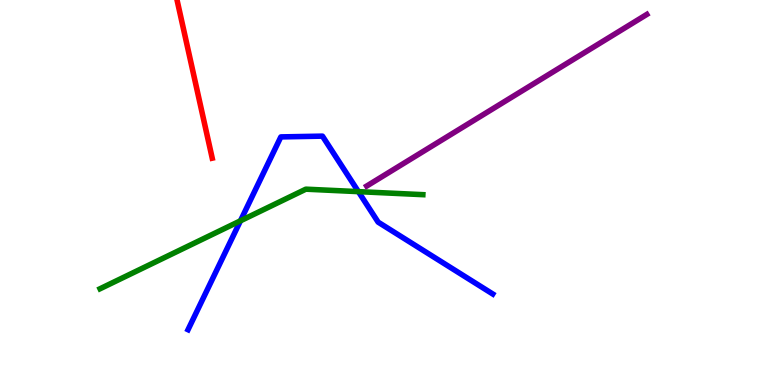[{'lines': ['blue', 'red'], 'intersections': []}, {'lines': ['green', 'red'], 'intersections': []}, {'lines': ['purple', 'red'], 'intersections': []}, {'lines': ['blue', 'green'], 'intersections': [{'x': 3.1, 'y': 4.26}, {'x': 4.62, 'y': 5.02}]}, {'lines': ['blue', 'purple'], 'intersections': []}, {'lines': ['green', 'purple'], 'intersections': []}]